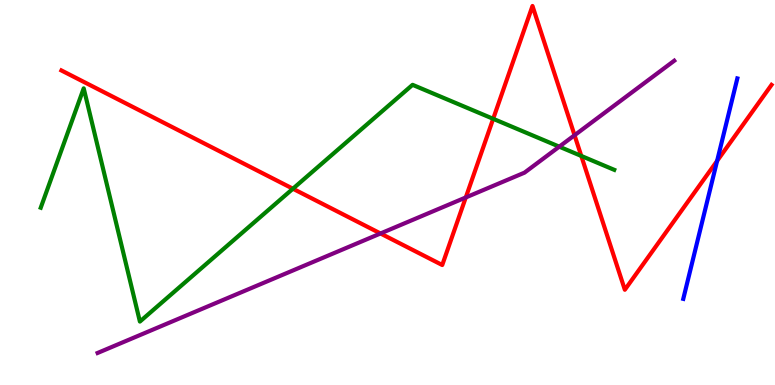[{'lines': ['blue', 'red'], 'intersections': [{'x': 9.25, 'y': 5.82}]}, {'lines': ['green', 'red'], 'intersections': [{'x': 3.78, 'y': 5.1}, {'x': 6.36, 'y': 6.91}, {'x': 7.5, 'y': 5.95}]}, {'lines': ['purple', 'red'], 'intersections': [{'x': 4.91, 'y': 3.94}, {'x': 6.01, 'y': 4.87}, {'x': 7.41, 'y': 6.49}]}, {'lines': ['blue', 'green'], 'intersections': []}, {'lines': ['blue', 'purple'], 'intersections': []}, {'lines': ['green', 'purple'], 'intersections': [{'x': 7.22, 'y': 6.19}]}]